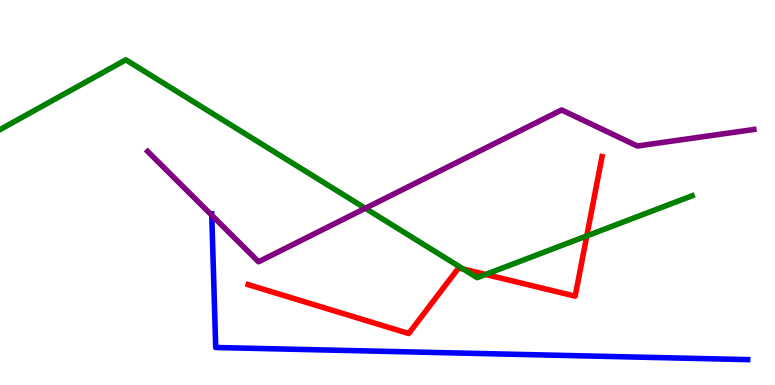[{'lines': ['blue', 'red'], 'intersections': []}, {'lines': ['green', 'red'], 'intersections': [{'x': 5.98, 'y': 3.01}, {'x': 6.27, 'y': 2.87}, {'x': 7.57, 'y': 3.87}]}, {'lines': ['purple', 'red'], 'intersections': []}, {'lines': ['blue', 'green'], 'intersections': []}, {'lines': ['blue', 'purple'], 'intersections': [{'x': 2.73, 'y': 4.41}]}, {'lines': ['green', 'purple'], 'intersections': [{'x': 4.71, 'y': 4.59}]}]